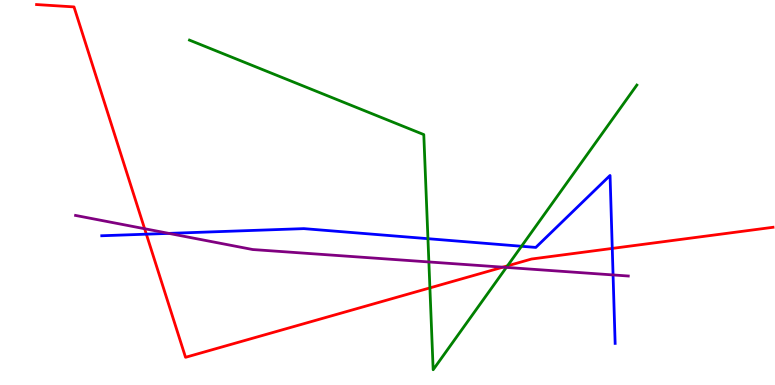[{'lines': ['blue', 'red'], 'intersections': [{'x': 1.89, 'y': 3.92}, {'x': 7.9, 'y': 3.55}]}, {'lines': ['green', 'red'], 'intersections': [{'x': 5.55, 'y': 2.52}, {'x': 6.55, 'y': 3.09}]}, {'lines': ['purple', 'red'], 'intersections': [{'x': 1.87, 'y': 4.06}, {'x': 6.49, 'y': 3.06}]}, {'lines': ['blue', 'green'], 'intersections': [{'x': 5.52, 'y': 3.8}, {'x': 6.73, 'y': 3.6}]}, {'lines': ['blue', 'purple'], 'intersections': [{'x': 2.18, 'y': 3.94}, {'x': 7.91, 'y': 2.86}]}, {'lines': ['green', 'purple'], 'intersections': [{'x': 5.53, 'y': 3.2}, {'x': 6.53, 'y': 3.05}]}]